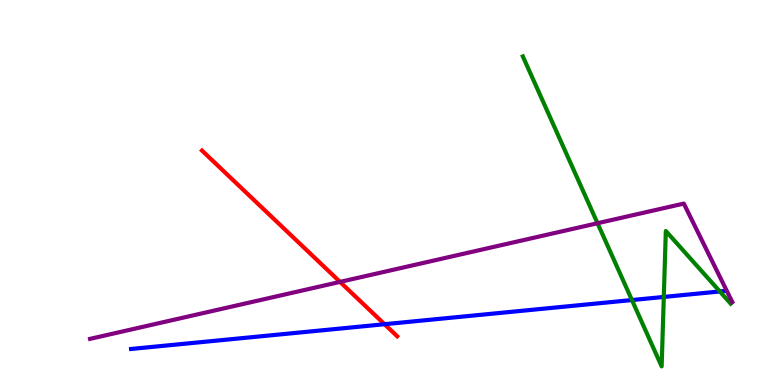[{'lines': ['blue', 'red'], 'intersections': [{'x': 4.96, 'y': 1.58}]}, {'lines': ['green', 'red'], 'intersections': []}, {'lines': ['purple', 'red'], 'intersections': [{'x': 4.39, 'y': 2.68}]}, {'lines': ['blue', 'green'], 'intersections': [{'x': 8.15, 'y': 2.21}, {'x': 8.57, 'y': 2.29}, {'x': 9.29, 'y': 2.43}]}, {'lines': ['blue', 'purple'], 'intersections': []}, {'lines': ['green', 'purple'], 'intersections': [{'x': 7.71, 'y': 4.2}]}]